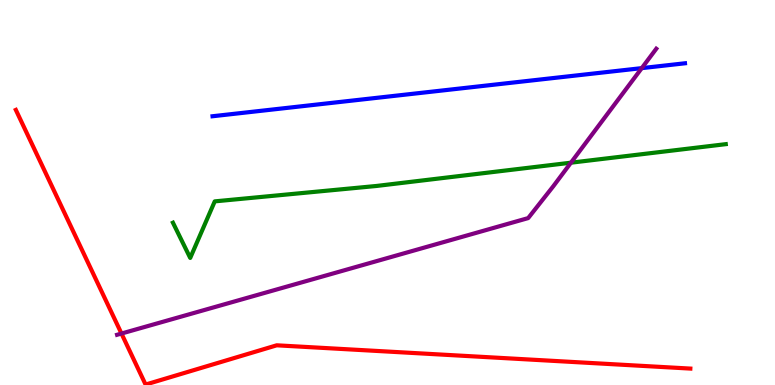[{'lines': ['blue', 'red'], 'intersections': []}, {'lines': ['green', 'red'], 'intersections': []}, {'lines': ['purple', 'red'], 'intersections': [{'x': 1.57, 'y': 1.34}]}, {'lines': ['blue', 'green'], 'intersections': []}, {'lines': ['blue', 'purple'], 'intersections': [{'x': 8.28, 'y': 8.23}]}, {'lines': ['green', 'purple'], 'intersections': [{'x': 7.37, 'y': 5.77}]}]